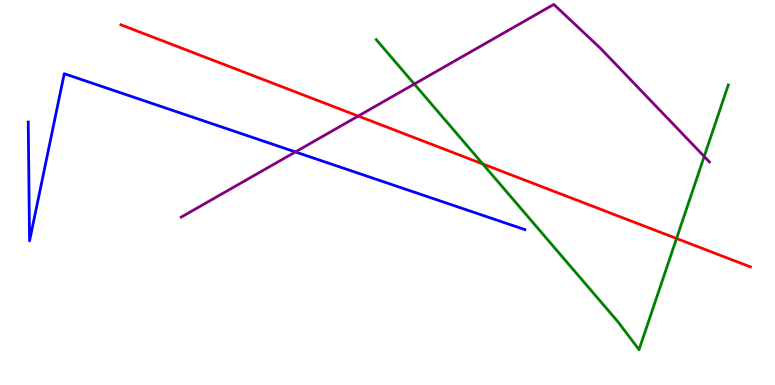[{'lines': ['blue', 'red'], 'intersections': []}, {'lines': ['green', 'red'], 'intersections': [{'x': 6.23, 'y': 5.74}, {'x': 8.73, 'y': 3.81}]}, {'lines': ['purple', 'red'], 'intersections': [{'x': 4.62, 'y': 6.99}]}, {'lines': ['blue', 'green'], 'intersections': []}, {'lines': ['blue', 'purple'], 'intersections': [{'x': 3.81, 'y': 6.05}]}, {'lines': ['green', 'purple'], 'intersections': [{'x': 5.35, 'y': 7.82}, {'x': 9.09, 'y': 5.94}]}]